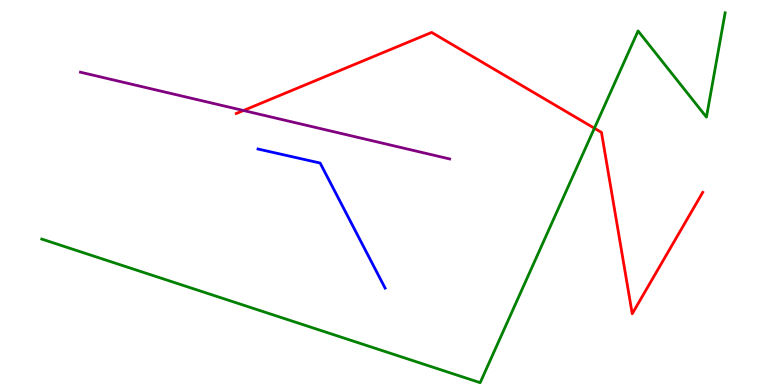[{'lines': ['blue', 'red'], 'intersections': []}, {'lines': ['green', 'red'], 'intersections': [{'x': 7.67, 'y': 6.67}]}, {'lines': ['purple', 'red'], 'intersections': [{'x': 3.14, 'y': 7.13}]}, {'lines': ['blue', 'green'], 'intersections': []}, {'lines': ['blue', 'purple'], 'intersections': []}, {'lines': ['green', 'purple'], 'intersections': []}]